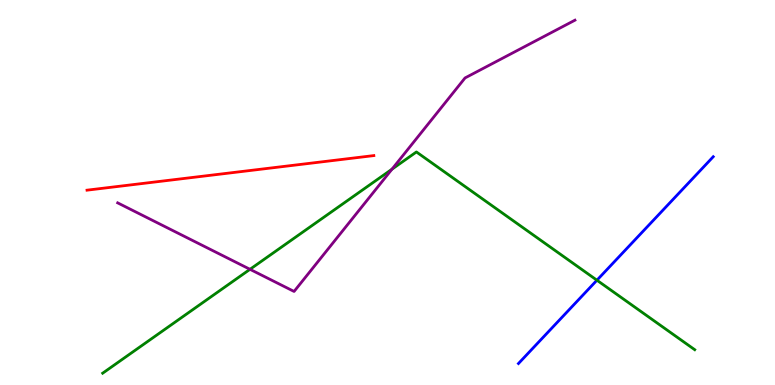[{'lines': ['blue', 'red'], 'intersections': []}, {'lines': ['green', 'red'], 'intersections': []}, {'lines': ['purple', 'red'], 'intersections': []}, {'lines': ['blue', 'green'], 'intersections': [{'x': 7.7, 'y': 2.72}]}, {'lines': ['blue', 'purple'], 'intersections': []}, {'lines': ['green', 'purple'], 'intersections': [{'x': 3.23, 'y': 3.0}, {'x': 5.06, 'y': 5.61}]}]